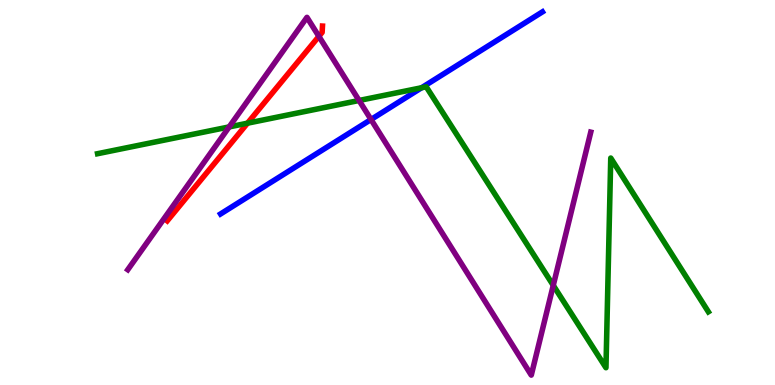[{'lines': ['blue', 'red'], 'intersections': []}, {'lines': ['green', 'red'], 'intersections': [{'x': 3.19, 'y': 6.8}]}, {'lines': ['purple', 'red'], 'intersections': [{'x': 4.11, 'y': 9.06}]}, {'lines': ['blue', 'green'], 'intersections': [{'x': 5.44, 'y': 7.72}]}, {'lines': ['blue', 'purple'], 'intersections': [{'x': 4.79, 'y': 6.9}]}, {'lines': ['green', 'purple'], 'intersections': [{'x': 2.96, 'y': 6.7}, {'x': 4.63, 'y': 7.39}, {'x': 7.14, 'y': 2.59}]}]